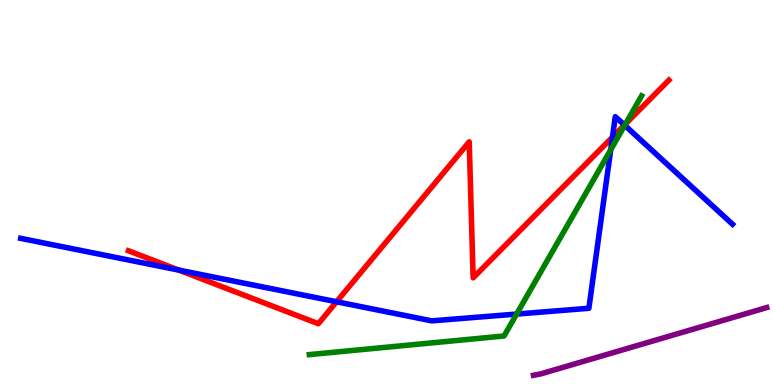[{'lines': ['blue', 'red'], 'intersections': [{'x': 2.31, 'y': 2.99}, {'x': 4.34, 'y': 2.16}, {'x': 7.9, 'y': 6.44}, {'x': 8.06, 'y': 6.75}]}, {'lines': ['green', 'red'], 'intersections': [{'x': 8.07, 'y': 6.78}]}, {'lines': ['purple', 'red'], 'intersections': []}, {'lines': ['blue', 'green'], 'intersections': [{'x': 6.67, 'y': 1.84}, {'x': 7.88, 'y': 6.11}, {'x': 8.06, 'y': 6.75}]}, {'lines': ['blue', 'purple'], 'intersections': []}, {'lines': ['green', 'purple'], 'intersections': []}]